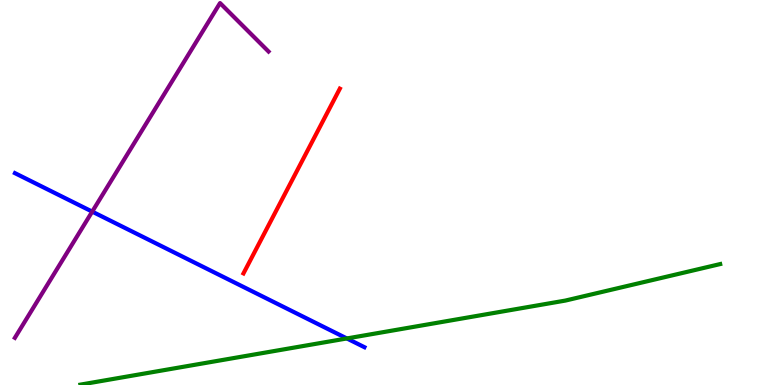[{'lines': ['blue', 'red'], 'intersections': []}, {'lines': ['green', 'red'], 'intersections': []}, {'lines': ['purple', 'red'], 'intersections': []}, {'lines': ['blue', 'green'], 'intersections': [{'x': 4.48, 'y': 1.21}]}, {'lines': ['blue', 'purple'], 'intersections': [{'x': 1.19, 'y': 4.5}]}, {'lines': ['green', 'purple'], 'intersections': []}]